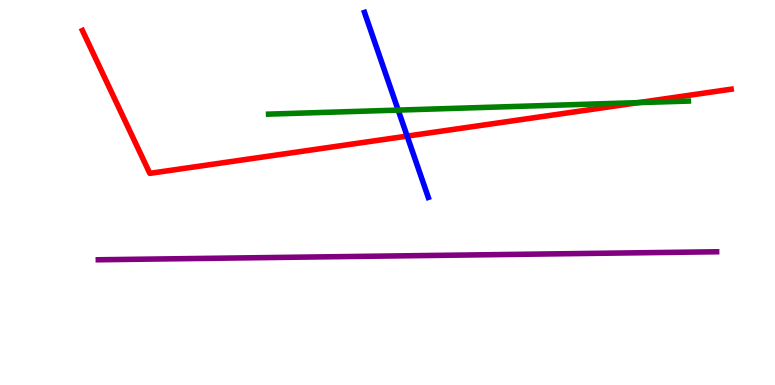[{'lines': ['blue', 'red'], 'intersections': [{'x': 5.25, 'y': 6.46}]}, {'lines': ['green', 'red'], 'intersections': [{'x': 8.24, 'y': 7.33}]}, {'lines': ['purple', 'red'], 'intersections': []}, {'lines': ['blue', 'green'], 'intersections': [{'x': 5.14, 'y': 7.14}]}, {'lines': ['blue', 'purple'], 'intersections': []}, {'lines': ['green', 'purple'], 'intersections': []}]